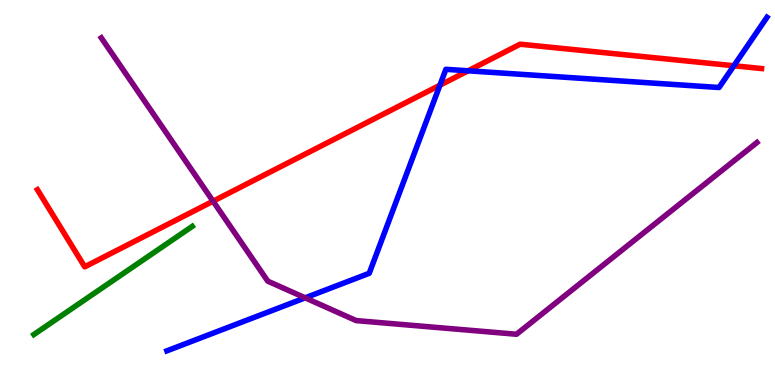[{'lines': ['blue', 'red'], 'intersections': [{'x': 5.68, 'y': 7.79}, {'x': 6.04, 'y': 8.16}, {'x': 9.47, 'y': 8.29}]}, {'lines': ['green', 'red'], 'intersections': []}, {'lines': ['purple', 'red'], 'intersections': [{'x': 2.75, 'y': 4.77}]}, {'lines': ['blue', 'green'], 'intersections': []}, {'lines': ['blue', 'purple'], 'intersections': [{'x': 3.94, 'y': 2.26}]}, {'lines': ['green', 'purple'], 'intersections': []}]